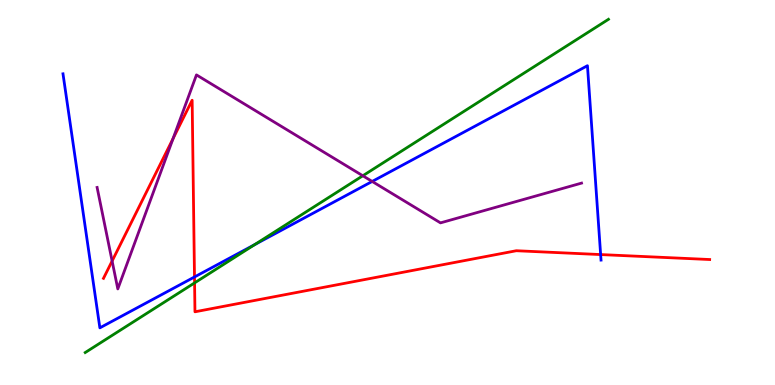[{'lines': ['blue', 'red'], 'intersections': [{'x': 2.51, 'y': 2.81}, {'x': 7.75, 'y': 3.39}]}, {'lines': ['green', 'red'], 'intersections': [{'x': 2.51, 'y': 2.65}]}, {'lines': ['purple', 'red'], 'intersections': [{'x': 1.45, 'y': 3.22}, {'x': 2.23, 'y': 6.4}]}, {'lines': ['blue', 'green'], 'intersections': [{'x': 3.29, 'y': 3.65}]}, {'lines': ['blue', 'purple'], 'intersections': [{'x': 4.8, 'y': 5.29}]}, {'lines': ['green', 'purple'], 'intersections': [{'x': 4.68, 'y': 5.43}]}]